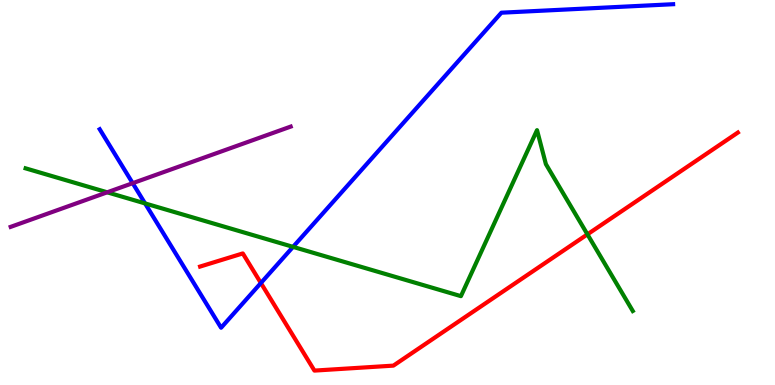[{'lines': ['blue', 'red'], 'intersections': [{'x': 3.37, 'y': 2.65}]}, {'lines': ['green', 'red'], 'intersections': [{'x': 7.58, 'y': 3.91}]}, {'lines': ['purple', 'red'], 'intersections': []}, {'lines': ['blue', 'green'], 'intersections': [{'x': 1.87, 'y': 4.72}, {'x': 3.78, 'y': 3.59}]}, {'lines': ['blue', 'purple'], 'intersections': [{'x': 1.71, 'y': 5.24}]}, {'lines': ['green', 'purple'], 'intersections': [{'x': 1.38, 'y': 5.01}]}]